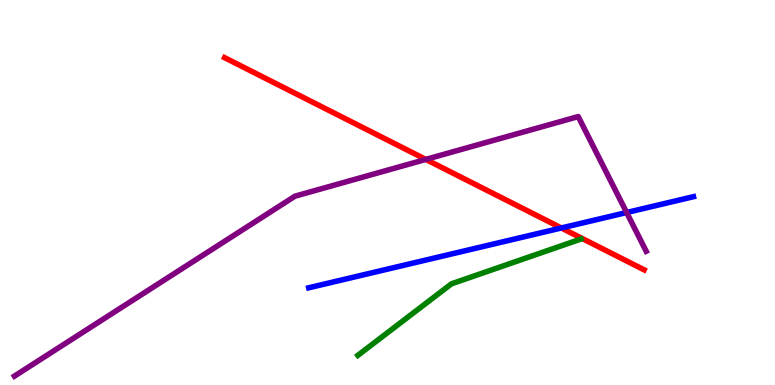[{'lines': ['blue', 'red'], 'intersections': [{'x': 7.24, 'y': 4.08}]}, {'lines': ['green', 'red'], 'intersections': []}, {'lines': ['purple', 'red'], 'intersections': [{'x': 5.49, 'y': 5.86}]}, {'lines': ['blue', 'green'], 'intersections': []}, {'lines': ['blue', 'purple'], 'intersections': [{'x': 8.09, 'y': 4.48}]}, {'lines': ['green', 'purple'], 'intersections': []}]